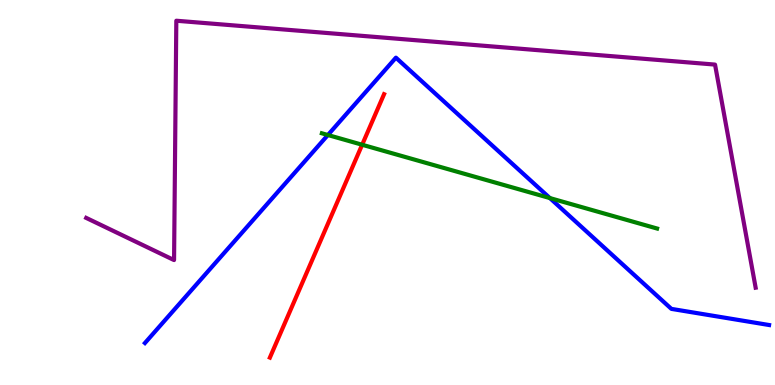[{'lines': ['blue', 'red'], 'intersections': []}, {'lines': ['green', 'red'], 'intersections': [{'x': 4.67, 'y': 6.24}]}, {'lines': ['purple', 'red'], 'intersections': []}, {'lines': ['blue', 'green'], 'intersections': [{'x': 4.23, 'y': 6.49}, {'x': 7.1, 'y': 4.86}]}, {'lines': ['blue', 'purple'], 'intersections': []}, {'lines': ['green', 'purple'], 'intersections': []}]